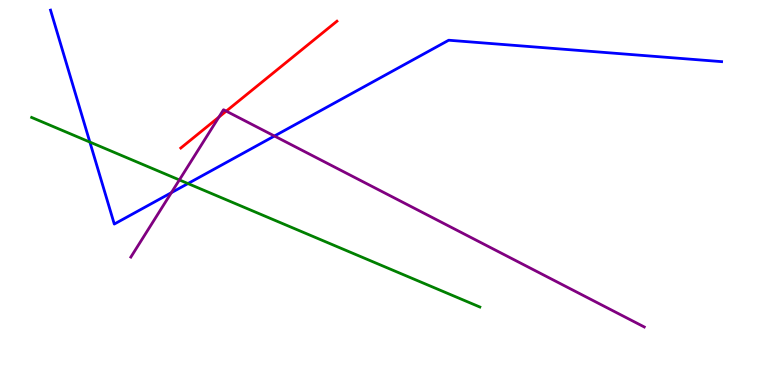[{'lines': ['blue', 'red'], 'intersections': []}, {'lines': ['green', 'red'], 'intersections': []}, {'lines': ['purple', 'red'], 'intersections': [{'x': 2.82, 'y': 6.96}, {'x': 2.92, 'y': 7.11}]}, {'lines': ['blue', 'green'], 'intersections': [{'x': 1.16, 'y': 6.31}, {'x': 2.43, 'y': 5.23}]}, {'lines': ['blue', 'purple'], 'intersections': [{'x': 2.21, 'y': 5.0}, {'x': 3.54, 'y': 6.47}]}, {'lines': ['green', 'purple'], 'intersections': [{'x': 2.31, 'y': 5.33}]}]